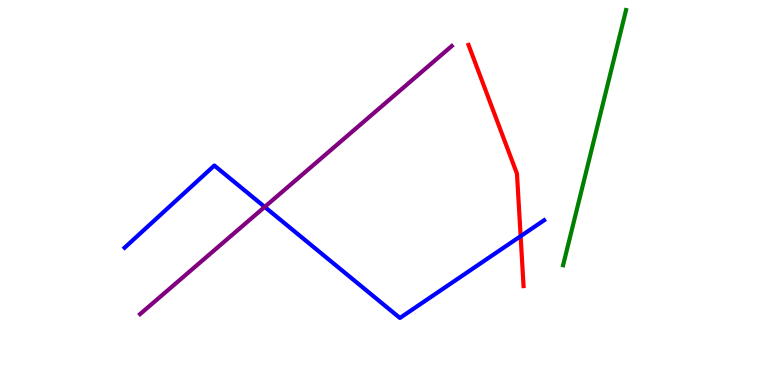[{'lines': ['blue', 'red'], 'intersections': [{'x': 6.72, 'y': 3.87}]}, {'lines': ['green', 'red'], 'intersections': []}, {'lines': ['purple', 'red'], 'intersections': []}, {'lines': ['blue', 'green'], 'intersections': []}, {'lines': ['blue', 'purple'], 'intersections': [{'x': 3.42, 'y': 4.63}]}, {'lines': ['green', 'purple'], 'intersections': []}]